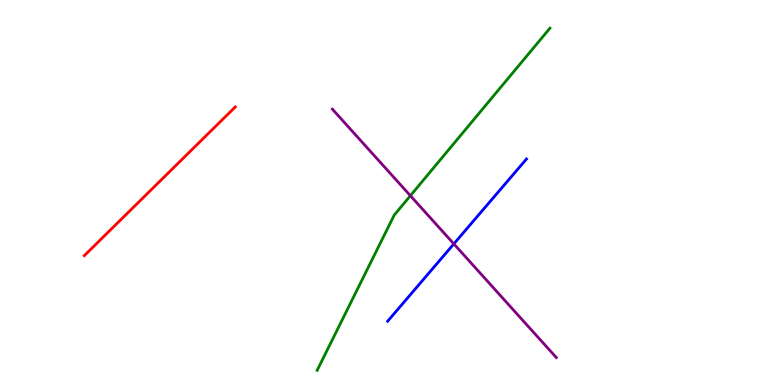[{'lines': ['blue', 'red'], 'intersections': []}, {'lines': ['green', 'red'], 'intersections': []}, {'lines': ['purple', 'red'], 'intersections': []}, {'lines': ['blue', 'green'], 'intersections': []}, {'lines': ['blue', 'purple'], 'intersections': [{'x': 5.86, 'y': 3.67}]}, {'lines': ['green', 'purple'], 'intersections': [{'x': 5.3, 'y': 4.92}]}]